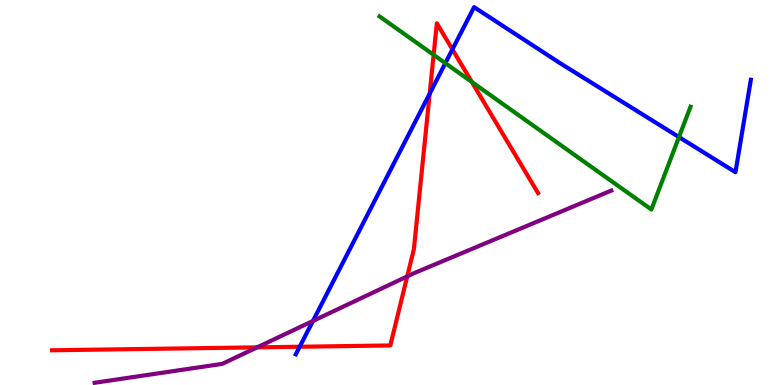[{'lines': ['blue', 'red'], 'intersections': [{'x': 3.87, 'y': 0.994}, {'x': 5.54, 'y': 7.57}, {'x': 5.84, 'y': 8.72}]}, {'lines': ['green', 'red'], 'intersections': [{'x': 5.6, 'y': 8.58}, {'x': 6.09, 'y': 7.87}]}, {'lines': ['purple', 'red'], 'intersections': [{'x': 3.32, 'y': 0.978}, {'x': 5.25, 'y': 2.82}]}, {'lines': ['blue', 'green'], 'intersections': [{'x': 5.75, 'y': 8.36}, {'x': 8.76, 'y': 6.44}]}, {'lines': ['blue', 'purple'], 'intersections': [{'x': 4.04, 'y': 1.66}]}, {'lines': ['green', 'purple'], 'intersections': []}]